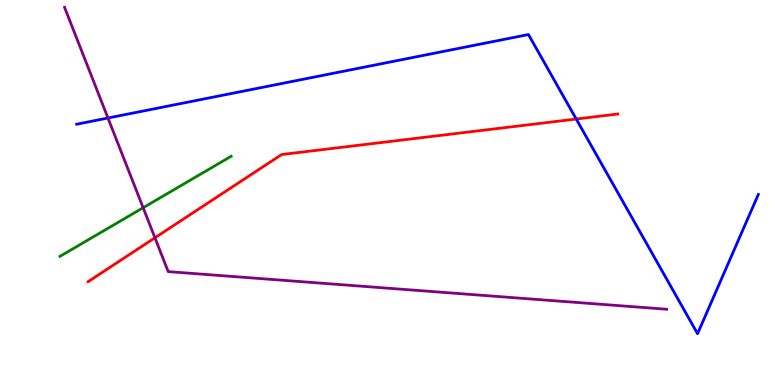[{'lines': ['blue', 'red'], 'intersections': [{'x': 7.44, 'y': 6.91}]}, {'lines': ['green', 'red'], 'intersections': []}, {'lines': ['purple', 'red'], 'intersections': [{'x': 2.0, 'y': 3.82}]}, {'lines': ['blue', 'green'], 'intersections': []}, {'lines': ['blue', 'purple'], 'intersections': [{'x': 1.39, 'y': 6.93}]}, {'lines': ['green', 'purple'], 'intersections': [{'x': 1.85, 'y': 4.6}]}]